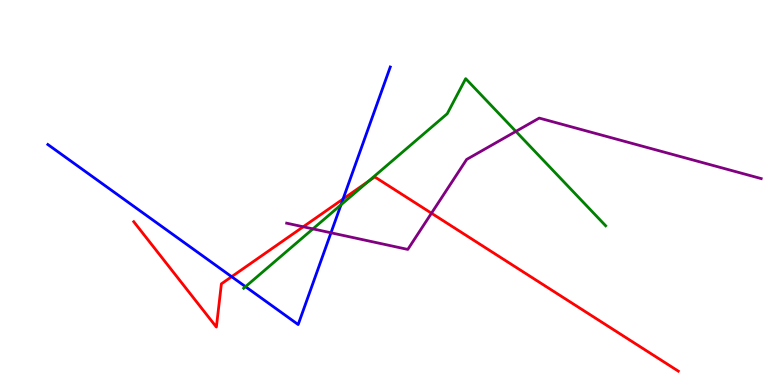[{'lines': ['blue', 'red'], 'intersections': [{'x': 2.99, 'y': 2.81}, {'x': 4.43, 'y': 4.83}]}, {'lines': ['green', 'red'], 'intersections': [{'x': 4.75, 'y': 5.29}]}, {'lines': ['purple', 'red'], 'intersections': [{'x': 3.91, 'y': 4.11}, {'x': 5.57, 'y': 4.46}]}, {'lines': ['blue', 'green'], 'intersections': [{'x': 3.17, 'y': 2.55}, {'x': 4.4, 'y': 4.68}]}, {'lines': ['blue', 'purple'], 'intersections': [{'x': 4.27, 'y': 3.95}]}, {'lines': ['green', 'purple'], 'intersections': [{'x': 4.04, 'y': 4.06}, {'x': 6.66, 'y': 6.59}]}]